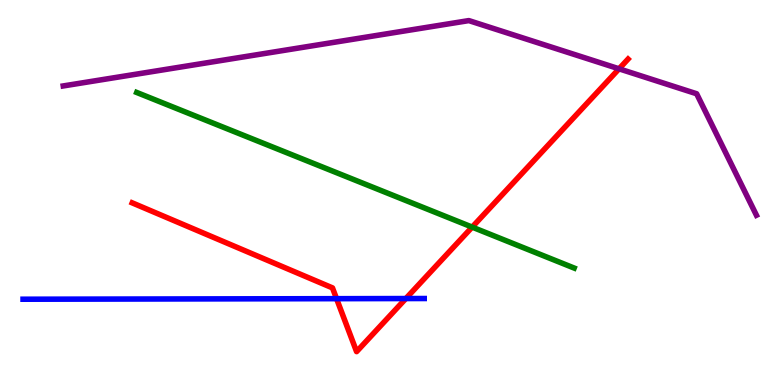[{'lines': ['blue', 'red'], 'intersections': [{'x': 4.34, 'y': 2.24}, {'x': 5.24, 'y': 2.25}]}, {'lines': ['green', 'red'], 'intersections': [{'x': 6.09, 'y': 4.1}]}, {'lines': ['purple', 'red'], 'intersections': [{'x': 7.99, 'y': 8.21}]}, {'lines': ['blue', 'green'], 'intersections': []}, {'lines': ['blue', 'purple'], 'intersections': []}, {'lines': ['green', 'purple'], 'intersections': []}]